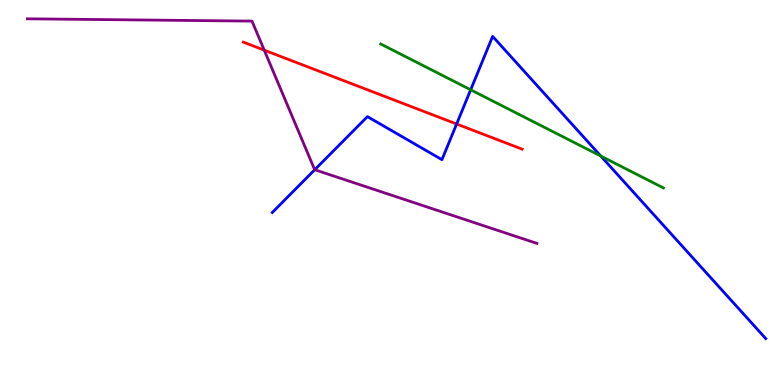[{'lines': ['blue', 'red'], 'intersections': [{'x': 5.89, 'y': 6.78}]}, {'lines': ['green', 'red'], 'intersections': []}, {'lines': ['purple', 'red'], 'intersections': [{'x': 3.41, 'y': 8.7}]}, {'lines': ['blue', 'green'], 'intersections': [{'x': 6.07, 'y': 7.67}, {'x': 7.75, 'y': 5.95}]}, {'lines': ['blue', 'purple'], 'intersections': [{'x': 4.06, 'y': 5.59}]}, {'lines': ['green', 'purple'], 'intersections': []}]